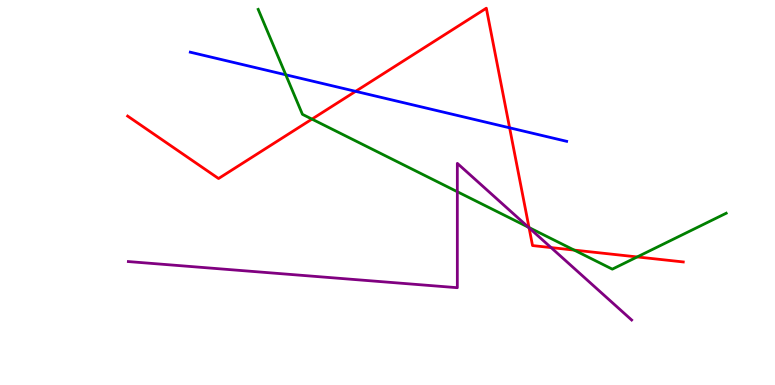[{'lines': ['blue', 'red'], 'intersections': [{'x': 4.59, 'y': 7.63}, {'x': 6.58, 'y': 6.68}]}, {'lines': ['green', 'red'], 'intersections': [{'x': 4.03, 'y': 6.91}, {'x': 6.83, 'y': 4.09}, {'x': 7.41, 'y': 3.5}, {'x': 8.22, 'y': 3.33}]}, {'lines': ['purple', 'red'], 'intersections': [{'x': 6.83, 'y': 4.08}, {'x': 7.11, 'y': 3.57}]}, {'lines': ['blue', 'green'], 'intersections': [{'x': 3.69, 'y': 8.06}]}, {'lines': ['blue', 'purple'], 'intersections': []}, {'lines': ['green', 'purple'], 'intersections': [{'x': 5.9, 'y': 5.02}, {'x': 6.82, 'y': 4.1}]}]